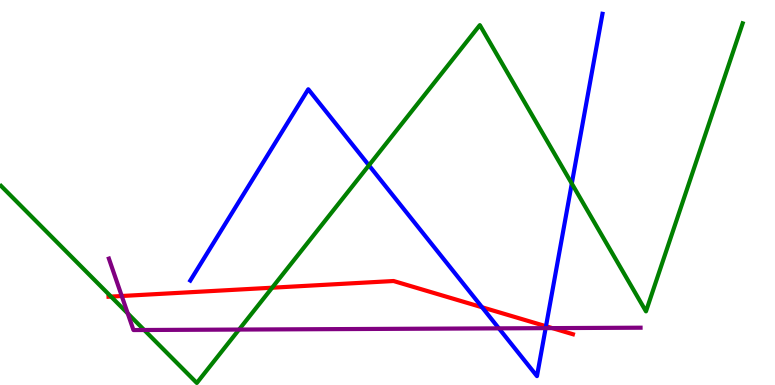[{'lines': ['blue', 'red'], 'intersections': [{'x': 6.22, 'y': 2.02}, {'x': 7.05, 'y': 1.53}]}, {'lines': ['green', 'red'], 'intersections': [{'x': 1.43, 'y': 2.3}, {'x': 3.51, 'y': 2.53}]}, {'lines': ['purple', 'red'], 'intersections': [{'x': 1.57, 'y': 2.31}, {'x': 7.13, 'y': 1.48}]}, {'lines': ['blue', 'green'], 'intersections': [{'x': 4.76, 'y': 5.71}, {'x': 7.38, 'y': 5.23}]}, {'lines': ['blue', 'purple'], 'intersections': [{'x': 6.44, 'y': 1.47}, {'x': 7.04, 'y': 1.48}]}, {'lines': ['green', 'purple'], 'intersections': [{'x': 1.65, 'y': 1.86}, {'x': 1.86, 'y': 1.43}, {'x': 3.08, 'y': 1.44}]}]